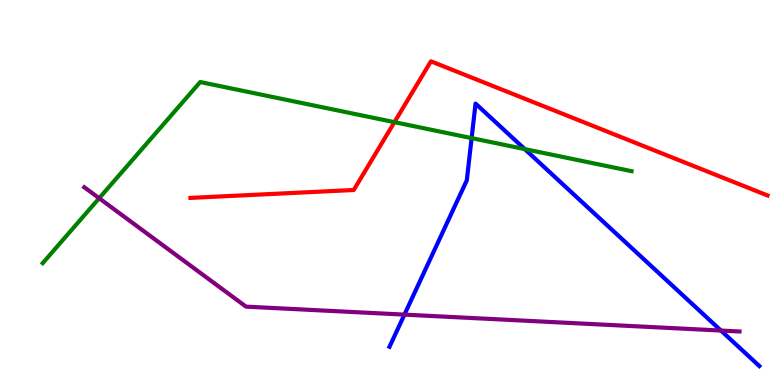[{'lines': ['blue', 'red'], 'intersections': []}, {'lines': ['green', 'red'], 'intersections': [{'x': 5.09, 'y': 6.83}]}, {'lines': ['purple', 'red'], 'intersections': []}, {'lines': ['blue', 'green'], 'intersections': [{'x': 6.09, 'y': 6.41}, {'x': 6.77, 'y': 6.13}]}, {'lines': ['blue', 'purple'], 'intersections': [{'x': 5.22, 'y': 1.83}, {'x': 9.3, 'y': 1.41}]}, {'lines': ['green', 'purple'], 'intersections': [{'x': 1.28, 'y': 4.85}]}]